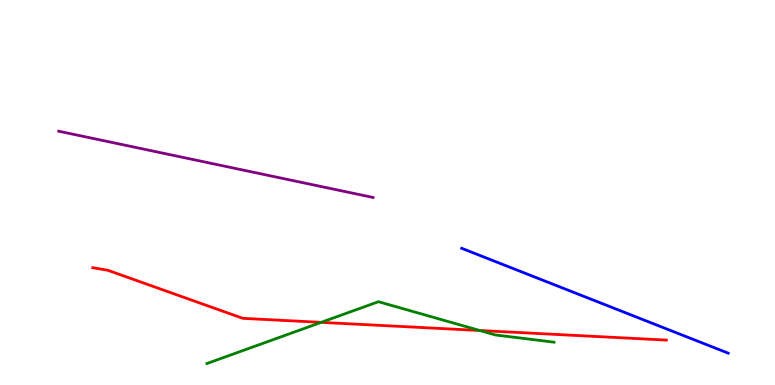[{'lines': ['blue', 'red'], 'intersections': []}, {'lines': ['green', 'red'], 'intersections': [{'x': 4.14, 'y': 1.63}, {'x': 6.19, 'y': 1.42}]}, {'lines': ['purple', 'red'], 'intersections': []}, {'lines': ['blue', 'green'], 'intersections': []}, {'lines': ['blue', 'purple'], 'intersections': []}, {'lines': ['green', 'purple'], 'intersections': []}]